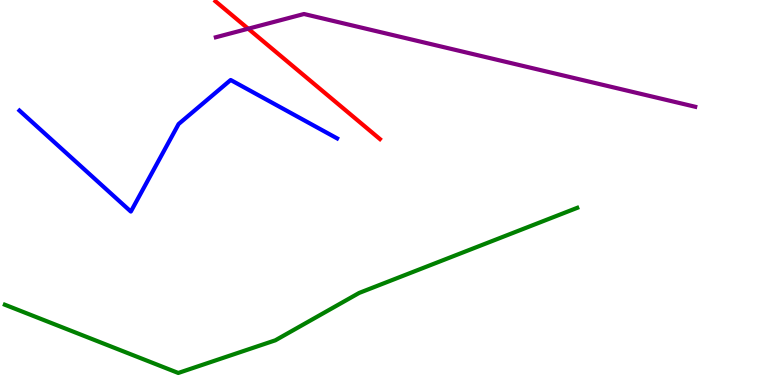[{'lines': ['blue', 'red'], 'intersections': []}, {'lines': ['green', 'red'], 'intersections': []}, {'lines': ['purple', 'red'], 'intersections': [{'x': 3.2, 'y': 9.25}]}, {'lines': ['blue', 'green'], 'intersections': []}, {'lines': ['blue', 'purple'], 'intersections': []}, {'lines': ['green', 'purple'], 'intersections': []}]